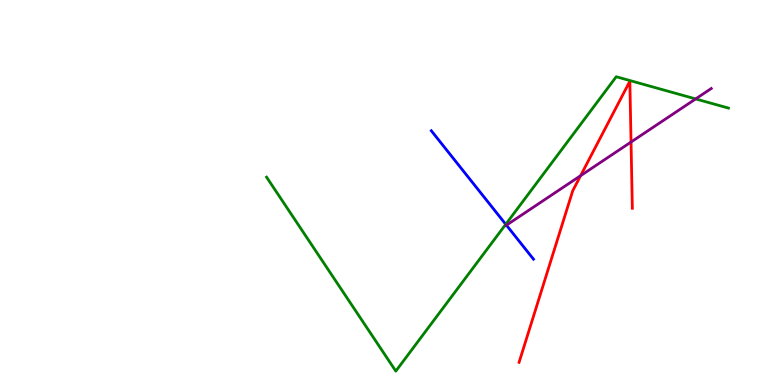[{'lines': ['blue', 'red'], 'intersections': []}, {'lines': ['green', 'red'], 'intersections': []}, {'lines': ['purple', 'red'], 'intersections': [{'x': 7.49, 'y': 5.44}, {'x': 8.14, 'y': 6.31}]}, {'lines': ['blue', 'green'], 'intersections': [{'x': 6.53, 'y': 4.17}]}, {'lines': ['blue', 'purple'], 'intersections': [{'x': 6.53, 'y': 4.15}]}, {'lines': ['green', 'purple'], 'intersections': [{'x': 8.98, 'y': 7.43}]}]